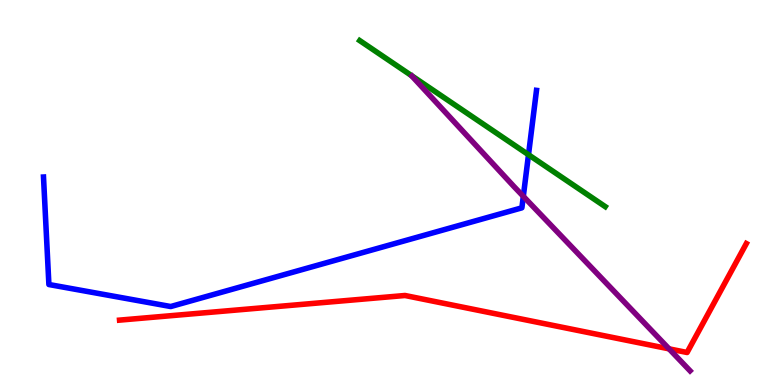[{'lines': ['blue', 'red'], 'intersections': []}, {'lines': ['green', 'red'], 'intersections': []}, {'lines': ['purple', 'red'], 'intersections': [{'x': 8.63, 'y': 0.939}]}, {'lines': ['blue', 'green'], 'intersections': [{'x': 6.82, 'y': 5.98}]}, {'lines': ['blue', 'purple'], 'intersections': [{'x': 6.75, 'y': 4.9}]}, {'lines': ['green', 'purple'], 'intersections': []}]